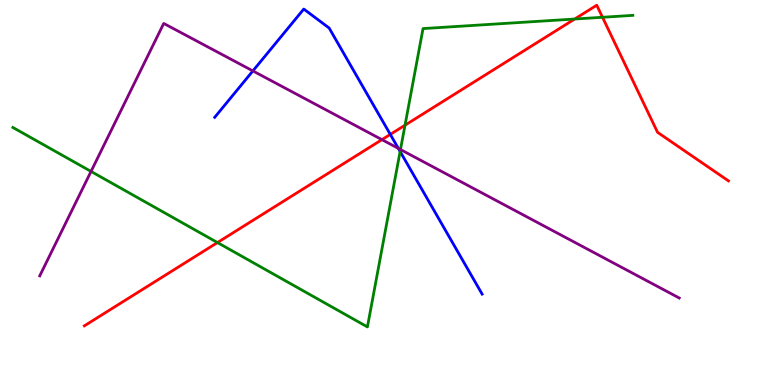[{'lines': ['blue', 'red'], 'intersections': [{'x': 5.04, 'y': 6.51}]}, {'lines': ['green', 'red'], 'intersections': [{'x': 2.81, 'y': 3.7}, {'x': 5.23, 'y': 6.75}, {'x': 7.42, 'y': 9.51}, {'x': 7.77, 'y': 9.55}]}, {'lines': ['purple', 'red'], 'intersections': [{'x': 4.93, 'y': 6.37}]}, {'lines': ['blue', 'green'], 'intersections': [{'x': 5.16, 'y': 6.07}]}, {'lines': ['blue', 'purple'], 'intersections': [{'x': 3.26, 'y': 8.16}, {'x': 5.14, 'y': 6.15}]}, {'lines': ['green', 'purple'], 'intersections': [{'x': 1.17, 'y': 5.55}, {'x': 5.17, 'y': 6.12}]}]